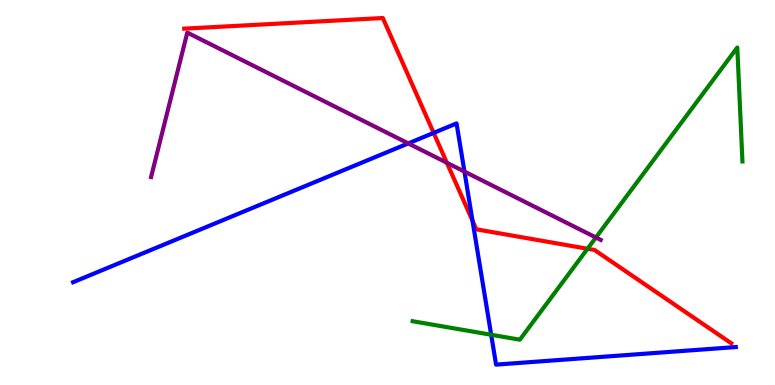[{'lines': ['blue', 'red'], 'intersections': [{'x': 5.6, 'y': 6.55}, {'x': 6.1, 'y': 4.27}]}, {'lines': ['green', 'red'], 'intersections': [{'x': 7.58, 'y': 3.54}]}, {'lines': ['purple', 'red'], 'intersections': [{'x': 5.77, 'y': 5.77}]}, {'lines': ['blue', 'green'], 'intersections': [{'x': 6.34, 'y': 1.31}]}, {'lines': ['blue', 'purple'], 'intersections': [{'x': 5.27, 'y': 6.28}, {'x': 5.99, 'y': 5.54}]}, {'lines': ['green', 'purple'], 'intersections': [{'x': 7.69, 'y': 3.83}]}]